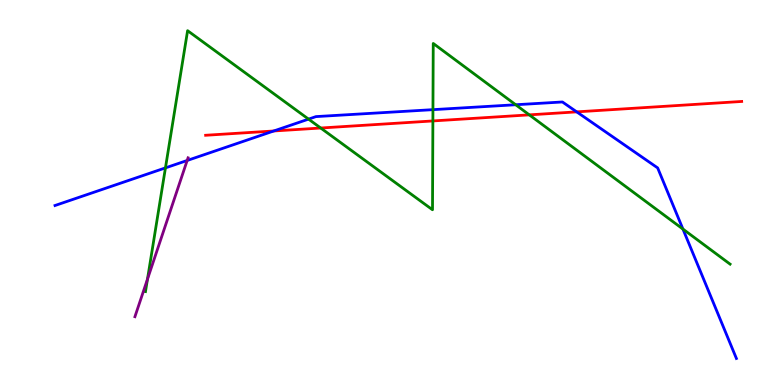[{'lines': ['blue', 'red'], 'intersections': [{'x': 3.53, 'y': 6.6}, {'x': 7.44, 'y': 7.09}]}, {'lines': ['green', 'red'], 'intersections': [{'x': 4.14, 'y': 6.67}, {'x': 5.59, 'y': 6.86}, {'x': 6.83, 'y': 7.02}]}, {'lines': ['purple', 'red'], 'intersections': []}, {'lines': ['blue', 'green'], 'intersections': [{'x': 2.13, 'y': 5.64}, {'x': 3.98, 'y': 6.91}, {'x': 5.59, 'y': 7.15}, {'x': 6.65, 'y': 7.28}, {'x': 8.81, 'y': 4.05}]}, {'lines': ['blue', 'purple'], 'intersections': [{'x': 2.42, 'y': 5.83}]}, {'lines': ['green', 'purple'], 'intersections': [{'x': 1.9, 'y': 2.75}]}]